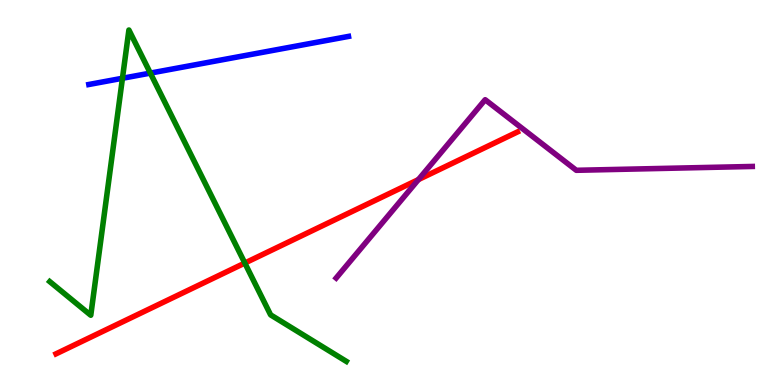[{'lines': ['blue', 'red'], 'intersections': []}, {'lines': ['green', 'red'], 'intersections': [{'x': 3.16, 'y': 3.17}]}, {'lines': ['purple', 'red'], 'intersections': [{'x': 5.4, 'y': 5.34}]}, {'lines': ['blue', 'green'], 'intersections': [{'x': 1.58, 'y': 7.97}, {'x': 1.94, 'y': 8.1}]}, {'lines': ['blue', 'purple'], 'intersections': []}, {'lines': ['green', 'purple'], 'intersections': []}]